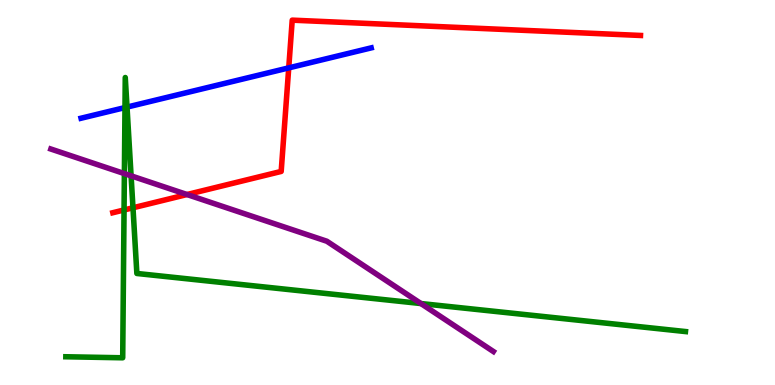[{'lines': ['blue', 'red'], 'intersections': [{'x': 3.73, 'y': 8.24}]}, {'lines': ['green', 'red'], 'intersections': [{'x': 1.6, 'y': 4.55}, {'x': 1.72, 'y': 4.6}]}, {'lines': ['purple', 'red'], 'intersections': [{'x': 2.41, 'y': 4.95}]}, {'lines': ['blue', 'green'], 'intersections': [{'x': 1.61, 'y': 7.21}, {'x': 1.64, 'y': 7.22}]}, {'lines': ['blue', 'purple'], 'intersections': []}, {'lines': ['green', 'purple'], 'intersections': [{'x': 1.6, 'y': 5.49}, {'x': 1.69, 'y': 5.43}, {'x': 5.43, 'y': 2.12}]}]